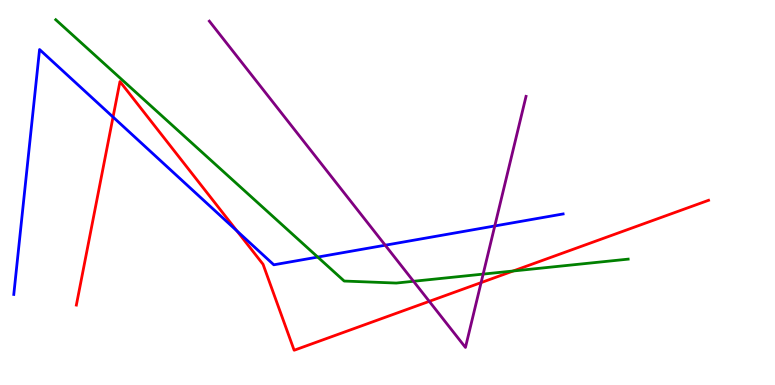[{'lines': ['blue', 'red'], 'intersections': [{'x': 1.46, 'y': 6.96}, {'x': 3.06, 'y': 4.0}]}, {'lines': ['green', 'red'], 'intersections': [{'x': 6.62, 'y': 2.96}]}, {'lines': ['purple', 'red'], 'intersections': [{'x': 5.54, 'y': 2.17}, {'x': 6.21, 'y': 2.66}]}, {'lines': ['blue', 'green'], 'intersections': [{'x': 4.1, 'y': 3.32}]}, {'lines': ['blue', 'purple'], 'intersections': [{'x': 4.97, 'y': 3.63}, {'x': 6.38, 'y': 4.13}]}, {'lines': ['green', 'purple'], 'intersections': [{'x': 5.34, 'y': 2.69}, {'x': 6.23, 'y': 2.88}]}]